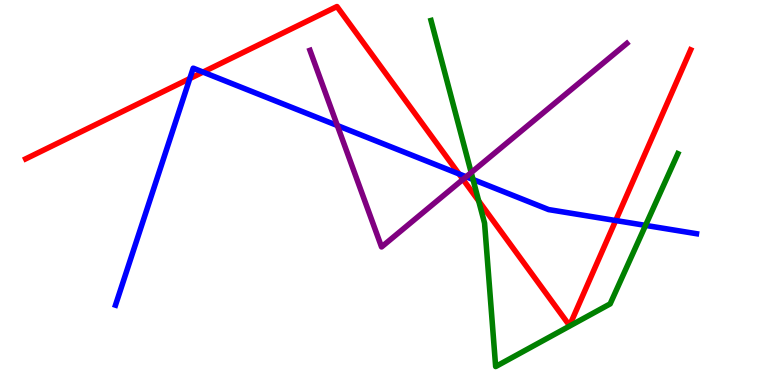[{'lines': ['blue', 'red'], 'intersections': [{'x': 2.45, 'y': 7.96}, {'x': 2.62, 'y': 8.13}, {'x': 5.92, 'y': 5.48}, {'x': 7.94, 'y': 4.27}]}, {'lines': ['green', 'red'], 'intersections': [{'x': 6.18, 'y': 4.78}]}, {'lines': ['purple', 'red'], 'intersections': [{'x': 5.97, 'y': 5.34}]}, {'lines': ['blue', 'green'], 'intersections': [{'x': 6.1, 'y': 5.34}, {'x': 8.33, 'y': 4.15}]}, {'lines': ['blue', 'purple'], 'intersections': [{'x': 4.35, 'y': 6.74}, {'x': 6.01, 'y': 5.41}]}, {'lines': ['green', 'purple'], 'intersections': [{'x': 6.08, 'y': 5.52}]}]